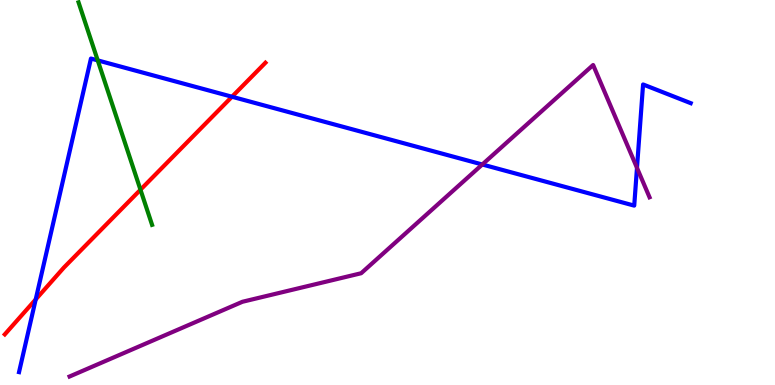[{'lines': ['blue', 'red'], 'intersections': [{'x': 0.461, 'y': 2.22}, {'x': 2.99, 'y': 7.49}]}, {'lines': ['green', 'red'], 'intersections': [{'x': 1.81, 'y': 5.07}]}, {'lines': ['purple', 'red'], 'intersections': []}, {'lines': ['blue', 'green'], 'intersections': [{'x': 1.26, 'y': 8.43}]}, {'lines': ['blue', 'purple'], 'intersections': [{'x': 6.22, 'y': 5.73}, {'x': 8.22, 'y': 5.64}]}, {'lines': ['green', 'purple'], 'intersections': []}]